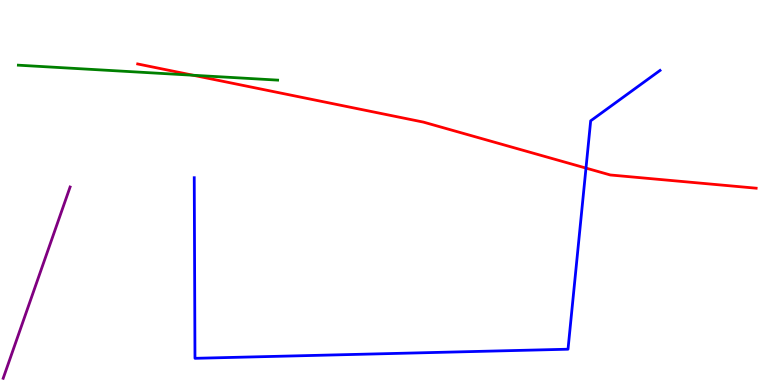[{'lines': ['blue', 'red'], 'intersections': [{'x': 7.56, 'y': 5.63}]}, {'lines': ['green', 'red'], 'intersections': [{'x': 2.49, 'y': 8.05}]}, {'lines': ['purple', 'red'], 'intersections': []}, {'lines': ['blue', 'green'], 'intersections': []}, {'lines': ['blue', 'purple'], 'intersections': []}, {'lines': ['green', 'purple'], 'intersections': []}]